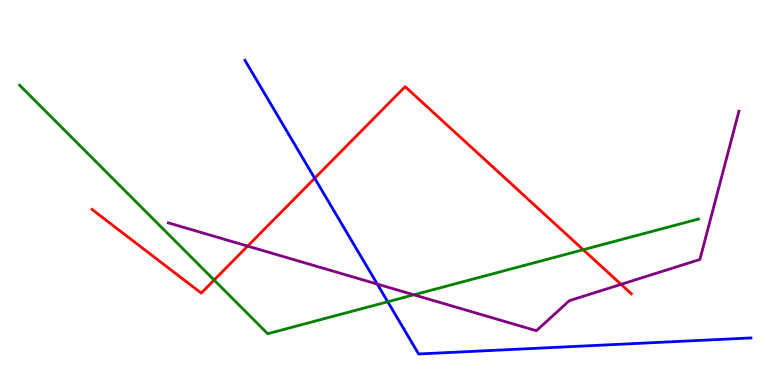[{'lines': ['blue', 'red'], 'intersections': [{'x': 4.06, 'y': 5.37}]}, {'lines': ['green', 'red'], 'intersections': [{'x': 2.76, 'y': 2.73}, {'x': 7.53, 'y': 3.51}]}, {'lines': ['purple', 'red'], 'intersections': [{'x': 3.2, 'y': 3.61}, {'x': 8.01, 'y': 2.61}]}, {'lines': ['blue', 'green'], 'intersections': [{'x': 5.0, 'y': 2.16}]}, {'lines': ['blue', 'purple'], 'intersections': [{'x': 4.87, 'y': 2.62}]}, {'lines': ['green', 'purple'], 'intersections': [{'x': 5.34, 'y': 2.34}]}]